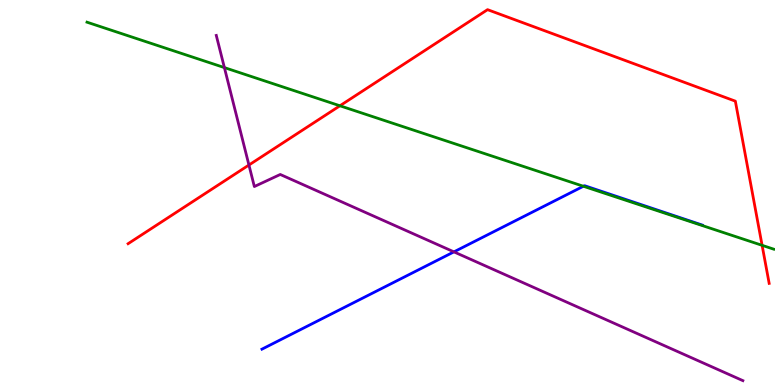[{'lines': ['blue', 'red'], 'intersections': []}, {'lines': ['green', 'red'], 'intersections': [{'x': 4.39, 'y': 7.25}, {'x': 9.83, 'y': 3.63}]}, {'lines': ['purple', 'red'], 'intersections': [{'x': 3.21, 'y': 5.71}]}, {'lines': ['blue', 'green'], 'intersections': [{'x': 7.53, 'y': 5.16}]}, {'lines': ['blue', 'purple'], 'intersections': [{'x': 5.86, 'y': 3.46}]}, {'lines': ['green', 'purple'], 'intersections': [{'x': 2.9, 'y': 8.24}]}]